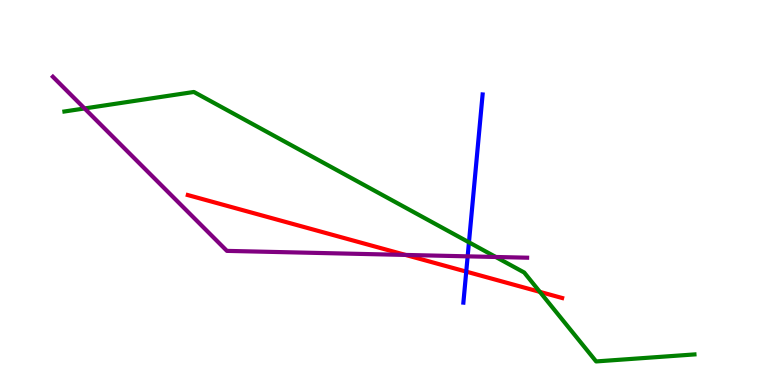[{'lines': ['blue', 'red'], 'intersections': [{'x': 6.02, 'y': 2.94}]}, {'lines': ['green', 'red'], 'intersections': [{'x': 6.97, 'y': 2.42}]}, {'lines': ['purple', 'red'], 'intersections': [{'x': 5.23, 'y': 3.38}]}, {'lines': ['blue', 'green'], 'intersections': [{'x': 6.05, 'y': 3.71}]}, {'lines': ['blue', 'purple'], 'intersections': [{'x': 6.03, 'y': 3.34}]}, {'lines': ['green', 'purple'], 'intersections': [{'x': 1.09, 'y': 7.18}, {'x': 6.4, 'y': 3.33}]}]